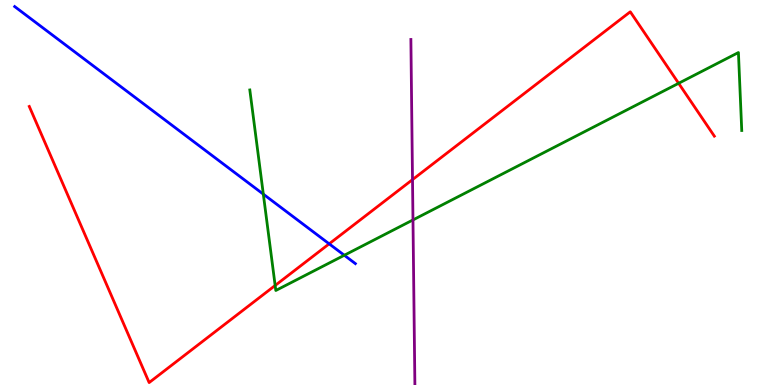[{'lines': ['blue', 'red'], 'intersections': [{'x': 4.25, 'y': 3.67}]}, {'lines': ['green', 'red'], 'intersections': [{'x': 3.55, 'y': 2.59}, {'x': 8.76, 'y': 7.84}]}, {'lines': ['purple', 'red'], 'intersections': [{'x': 5.32, 'y': 5.33}]}, {'lines': ['blue', 'green'], 'intersections': [{'x': 3.4, 'y': 4.96}, {'x': 4.44, 'y': 3.37}]}, {'lines': ['blue', 'purple'], 'intersections': []}, {'lines': ['green', 'purple'], 'intersections': [{'x': 5.33, 'y': 4.29}]}]